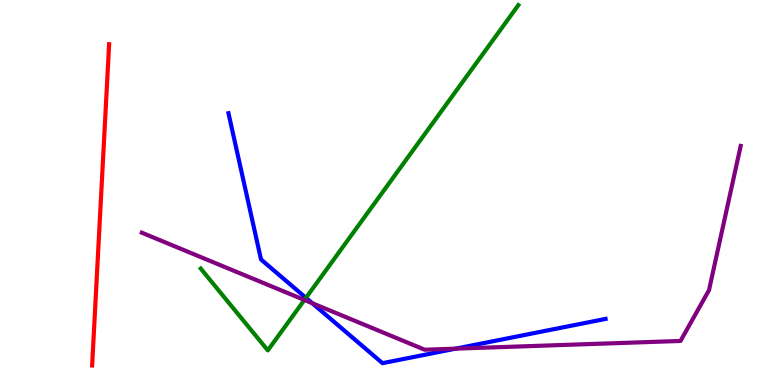[{'lines': ['blue', 'red'], 'intersections': []}, {'lines': ['green', 'red'], 'intersections': []}, {'lines': ['purple', 'red'], 'intersections': []}, {'lines': ['blue', 'green'], 'intersections': [{'x': 3.95, 'y': 2.26}]}, {'lines': ['blue', 'purple'], 'intersections': [{'x': 4.03, 'y': 2.12}, {'x': 5.88, 'y': 0.944}]}, {'lines': ['green', 'purple'], 'intersections': [{'x': 3.93, 'y': 2.21}]}]